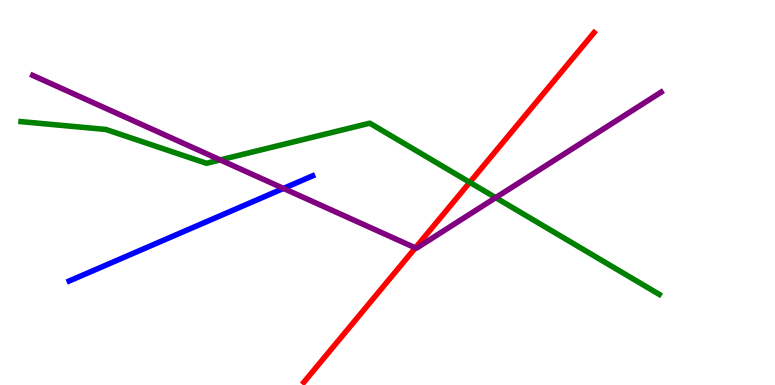[{'lines': ['blue', 'red'], 'intersections': []}, {'lines': ['green', 'red'], 'intersections': [{'x': 6.06, 'y': 5.26}]}, {'lines': ['purple', 'red'], 'intersections': [{'x': 5.36, 'y': 3.56}]}, {'lines': ['blue', 'green'], 'intersections': []}, {'lines': ['blue', 'purple'], 'intersections': [{'x': 3.66, 'y': 5.11}]}, {'lines': ['green', 'purple'], 'intersections': [{'x': 2.84, 'y': 5.85}, {'x': 6.4, 'y': 4.87}]}]